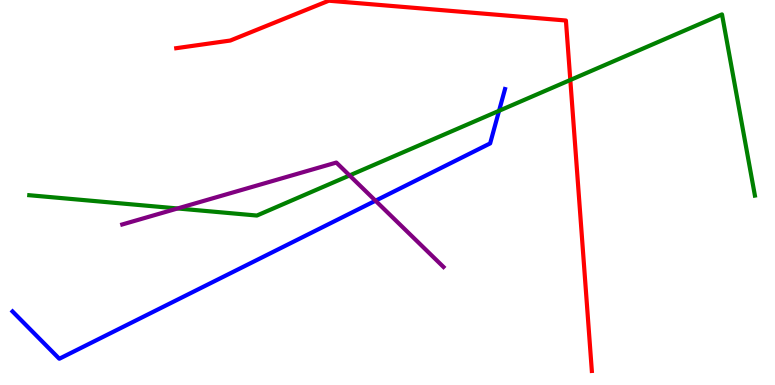[{'lines': ['blue', 'red'], 'intersections': []}, {'lines': ['green', 'red'], 'intersections': [{'x': 7.36, 'y': 7.92}]}, {'lines': ['purple', 'red'], 'intersections': []}, {'lines': ['blue', 'green'], 'intersections': [{'x': 6.44, 'y': 7.12}]}, {'lines': ['blue', 'purple'], 'intersections': [{'x': 4.85, 'y': 4.79}]}, {'lines': ['green', 'purple'], 'intersections': [{'x': 2.29, 'y': 4.59}, {'x': 4.51, 'y': 5.44}]}]